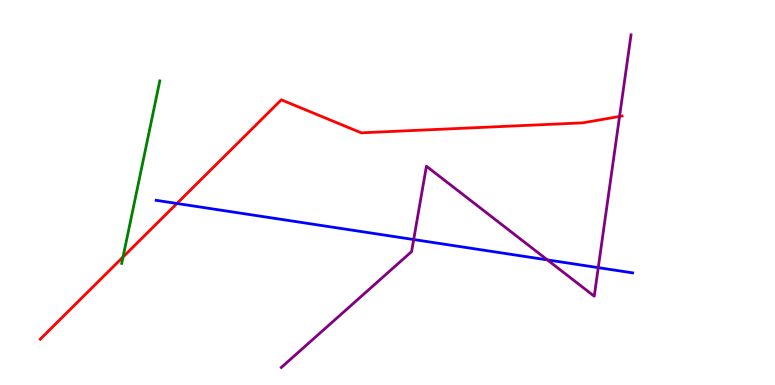[{'lines': ['blue', 'red'], 'intersections': [{'x': 2.28, 'y': 4.71}]}, {'lines': ['green', 'red'], 'intersections': [{'x': 1.59, 'y': 3.32}]}, {'lines': ['purple', 'red'], 'intersections': [{'x': 7.99, 'y': 6.98}]}, {'lines': ['blue', 'green'], 'intersections': []}, {'lines': ['blue', 'purple'], 'intersections': [{'x': 5.34, 'y': 3.78}, {'x': 7.06, 'y': 3.25}, {'x': 7.72, 'y': 3.05}]}, {'lines': ['green', 'purple'], 'intersections': []}]